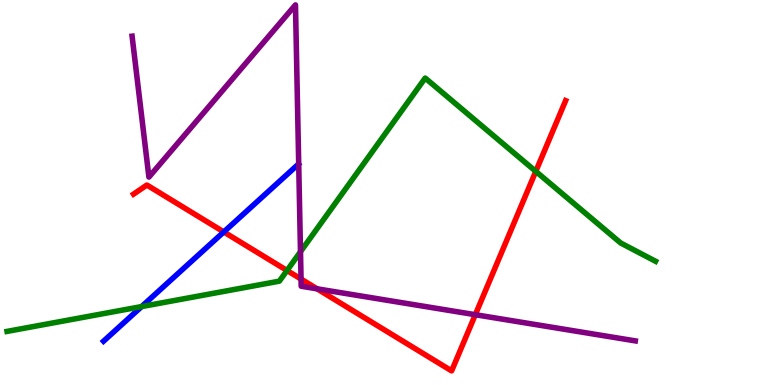[{'lines': ['blue', 'red'], 'intersections': [{'x': 2.89, 'y': 3.98}]}, {'lines': ['green', 'red'], 'intersections': [{'x': 3.7, 'y': 2.97}, {'x': 6.91, 'y': 5.55}]}, {'lines': ['purple', 'red'], 'intersections': [{'x': 3.88, 'y': 2.75}, {'x': 4.09, 'y': 2.5}, {'x': 6.13, 'y': 1.83}]}, {'lines': ['blue', 'green'], 'intersections': [{'x': 1.83, 'y': 2.04}]}, {'lines': ['blue', 'purple'], 'intersections': []}, {'lines': ['green', 'purple'], 'intersections': [{'x': 3.88, 'y': 3.46}]}]